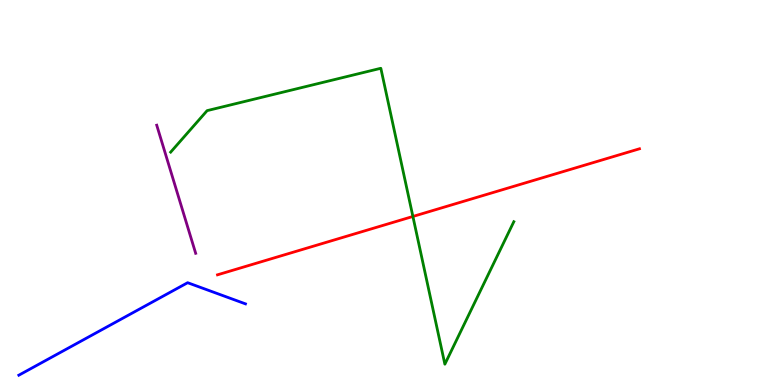[{'lines': ['blue', 'red'], 'intersections': []}, {'lines': ['green', 'red'], 'intersections': [{'x': 5.33, 'y': 4.38}]}, {'lines': ['purple', 'red'], 'intersections': []}, {'lines': ['blue', 'green'], 'intersections': []}, {'lines': ['blue', 'purple'], 'intersections': []}, {'lines': ['green', 'purple'], 'intersections': []}]